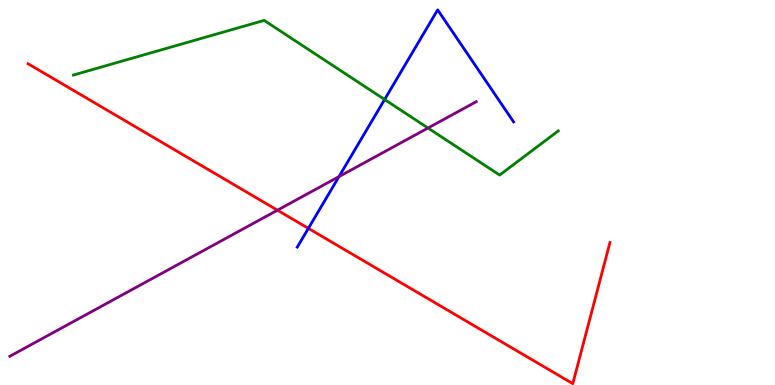[{'lines': ['blue', 'red'], 'intersections': [{'x': 3.98, 'y': 4.07}]}, {'lines': ['green', 'red'], 'intersections': []}, {'lines': ['purple', 'red'], 'intersections': [{'x': 3.58, 'y': 4.54}]}, {'lines': ['blue', 'green'], 'intersections': [{'x': 4.96, 'y': 7.42}]}, {'lines': ['blue', 'purple'], 'intersections': [{'x': 4.37, 'y': 5.41}]}, {'lines': ['green', 'purple'], 'intersections': [{'x': 5.52, 'y': 6.67}]}]